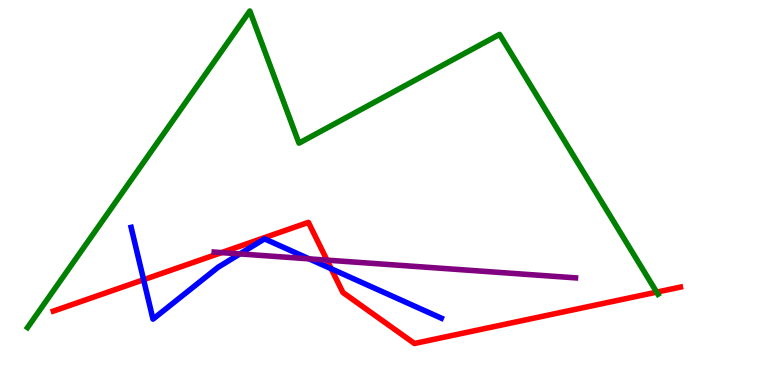[{'lines': ['blue', 'red'], 'intersections': [{'x': 1.85, 'y': 2.73}, {'x': 4.27, 'y': 3.02}]}, {'lines': ['green', 'red'], 'intersections': [{'x': 8.47, 'y': 2.41}]}, {'lines': ['purple', 'red'], 'intersections': [{'x': 2.86, 'y': 3.44}, {'x': 4.22, 'y': 3.24}]}, {'lines': ['blue', 'green'], 'intersections': []}, {'lines': ['blue', 'purple'], 'intersections': [{'x': 3.1, 'y': 3.4}, {'x': 3.99, 'y': 3.28}]}, {'lines': ['green', 'purple'], 'intersections': []}]